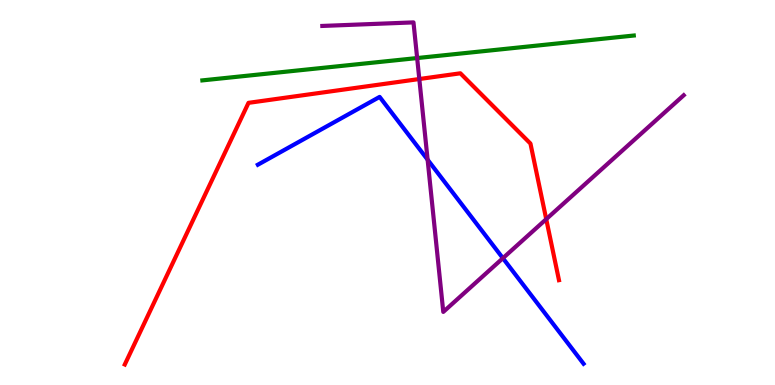[{'lines': ['blue', 'red'], 'intersections': []}, {'lines': ['green', 'red'], 'intersections': []}, {'lines': ['purple', 'red'], 'intersections': [{'x': 5.41, 'y': 7.95}, {'x': 7.05, 'y': 4.31}]}, {'lines': ['blue', 'green'], 'intersections': []}, {'lines': ['blue', 'purple'], 'intersections': [{'x': 5.52, 'y': 5.85}, {'x': 6.49, 'y': 3.29}]}, {'lines': ['green', 'purple'], 'intersections': [{'x': 5.38, 'y': 8.49}]}]